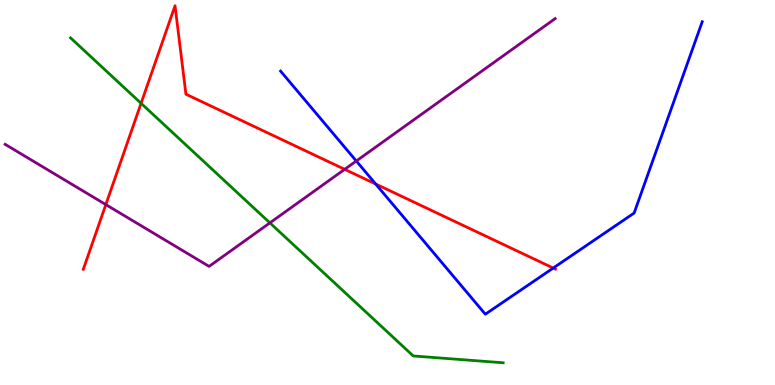[{'lines': ['blue', 'red'], 'intersections': [{'x': 4.85, 'y': 5.22}, {'x': 7.14, 'y': 3.04}]}, {'lines': ['green', 'red'], 'intersections': [{'x': 1.82, 'y': 7.32}]}, {'lines': ['purple', 'red'], 'intersections': [{'x': 1.37, 'y': 4.69}, {'x': 4.45, 'y': 5.6}]}, {'lines': ['blue', 'green'], 'intersections': []}, {'lines': ['blue', 'purple'], 'intersections': [{'x': 4.6, 'y': 5.82}]}, {'lines': ['green', 'purple'], 'intersections': [{'x': 3.48, 'y': 4.21}]}]